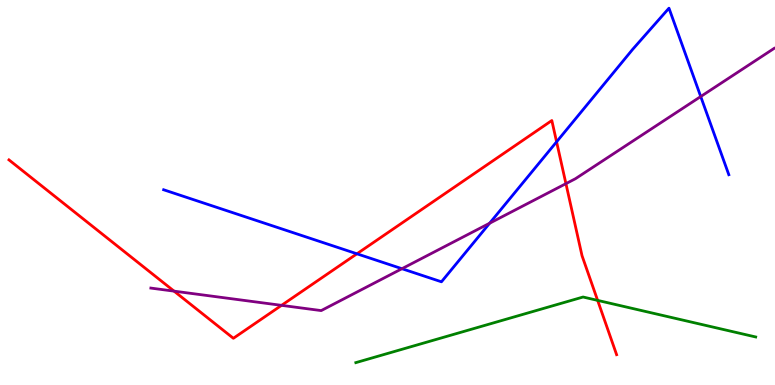[{'lines': ['blue', 'red'], 'intersections': [{'x': 4.61, 'y': 3.41}, {'x': 7.18, 'y': 6.32}]}, {'lines': ['green', 'red'], 'intersections': [{'x': 7.71, 'y': 2.2}]}, {'lines': ['purple', 'red'], 'intersections': [{'x': 2.25, 'y': 2.44}, {'x': 3.63, 'y': 2.07}, {'x': 7.3, 'y': 5.23}]}, {'lines': ['blue', 'green'], 'intersections': []}, {'lines': ['blue', 'purple'], 'intersections': [{'x': 5.19, 'y': 3.02}, {'x': 6.32, 'y': 4.2}, {'x': 9.04, 'y': 7.49}]}, {'lines': ['green', 'purple'], 'intersections': []}]